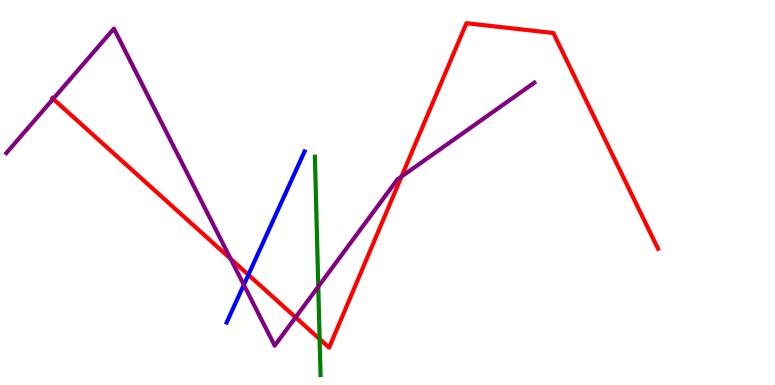[{'lines': ['blue', 'red'], 'intersections': [{'x': 3.2, 'y': 2.86}]}, {'lines': ['green', 'red'], 'intersections': [{'x': 4.12, 'y': 1.19}]}, {'lines': ['purple', 'red'], 'intersections': [{'x': 0.686, 'y': 7.43}, {'x': 2.98, 'y': 3.28}, {'x': 3.81, 'y': 1.76}, {'x': 5.18, 'y': 5.41}]}, {'lines': ['blue', 'green'], 'intersections': []}, {'lines': ['blue', 'purple'], 'intersections': [{'x': 3.15, 'y': 2.6}]}, {'lines': ['green', 'purple'], 'intersections': [{'x': 4.11, 'y': 2.56}]}]